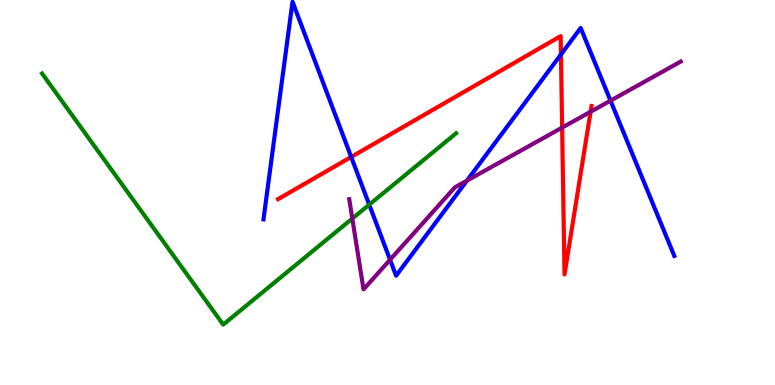[{'lines': ['blue', 'red'], 'intersections': [{'x': 4.53, 'y': 5.92}, {'x': 7.24, 'y': 8.59}]}, {'lines': ['green', 'red'], 'intersections': []}, {'lines': ['purple', 'red'], 'intersections': [{'x': 7.25, 'y': 6.69}, {'x': 7.62, 'y': 7.1}]}, {'lines': ['blue', 'green'], 'intersections': [{'x': 4.76, 'y': 4.68}]}, {'lines': ['blue', 'purple'], 'intersections': [{'x': 5.03, 'y': 3.25}, {'x': 6.02, 'y': 5.31}, {'x': 7.88, 'y': 7.39}]}, {'lines': ['green', 'purple'], 'intersections': [{'x': 4.55, 'y': 4.32}]}]